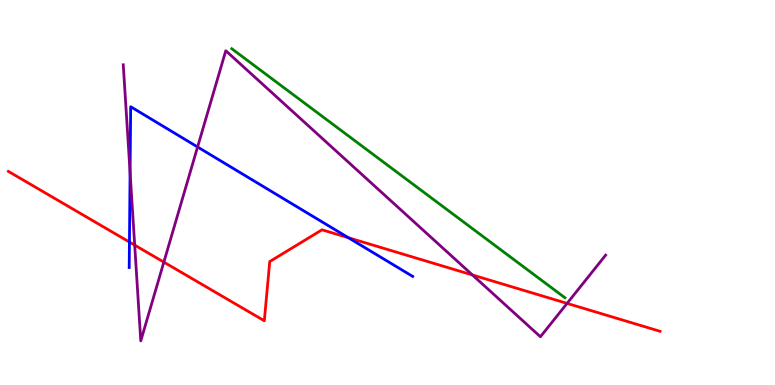[{'lines': ['blue', 'red'], 'intersections': [{'x': 1.67, 'y': 3.71}, {'x': 4.5, 'y': 3.82}]}, {'lines': ['green', 'red'], 'intersections': []}, {'lines': ['purple', 'red'], 'intersections': [{'x': 1.74, 'y': 3.63}, {'x': 2.11, 'y': 3.19}, {'x': 6.1, 'y': 2.86}, {'x': 7.32, 'y': 2.12}]}, {'lines': ['blue', 'green'], 'intersections': []}, {'lines': ['blue', 'purple'], 'intersections': [{'x': 1.68, 'y': 5.52}, {'x': 2.55, 'y': 6.18}]}, {'lines': ['green', 'purple'], 'intersections': []}]